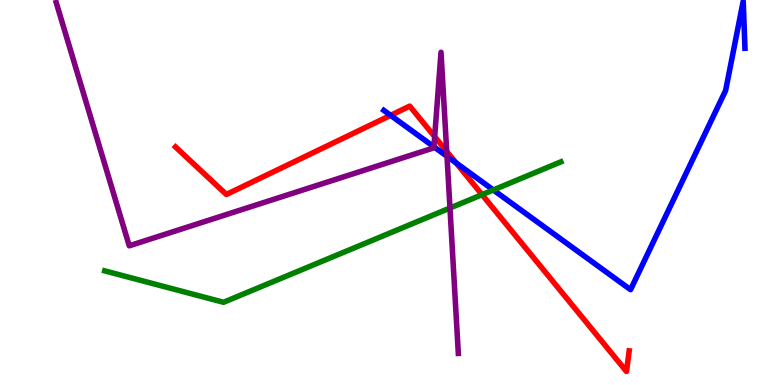[{'lines': ['blue', 'red'], 'intersections': [{'x': 5.04, 'y': 7.0}, {'x': 5.89, 'y': 5.77}]}, {'lines': ['green', 'red'], 'intersections': [{'x': 6.22, 'y': 4.94}]}, {'lines': ['purple', 'red'], 'intersections': [{'x': 5.61, 'y': 6.45}, {'x': 5.76, 'y': 6.07}]}, {'lines': ['blue', 'green'], 'intersections': [{'x': 6.37, 'y': 5.07}]}, {'lines': ['blue', 'purple'], 'intersections': [{'x': 5.6, 'y': 6.19}, {'x': 5.77, 'y': 5.94}]}, {'lines': ['green', 'purple'], 'intersections': [{'x': 5.81, 'y': 4.6}]}]